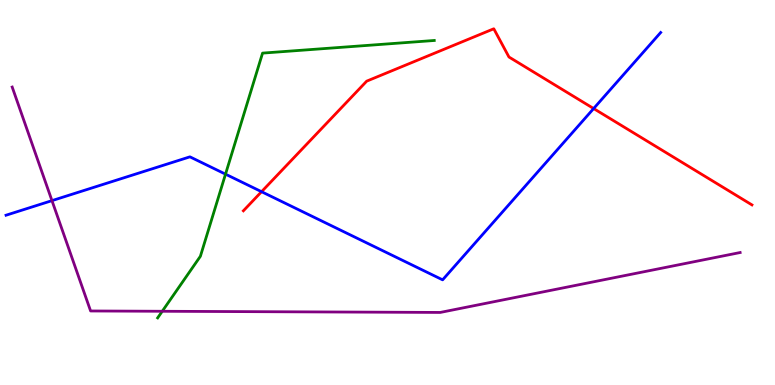[{'lines': ['blue', 'red'], 'intersections': [{'x': 3.37, 'y': 5.02}, {'x': 7.66, 'y': 7.18}]}, {'lines': ['green', 'red'], 'intersections': []}, {'lines': ['purple', 'red'], 'intersections': []}, {'lines': ['blue', 'green'], 'intersections': [{'x': 2.91, 'y': 5.48}]}, {'lines': ['blue', 'purple'], 'intersections': [{'x': 0.671, 'y': 4.79}]}, {'lines': ['green', 'purple'], 'intersections': [{'x': 2.09, 'y': 1.91}]}]